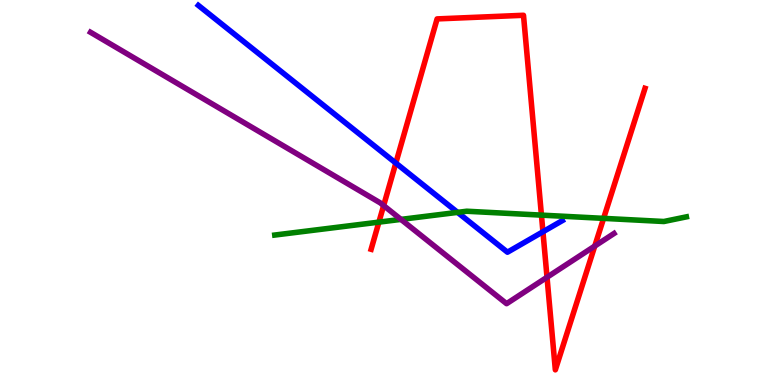[{'lines': ['blue', 'red'], 'intersections': [{'x': 5.11, 'y': 5.76}, {'x': 7.01, 'y': 3.98}]}, {'lines': ['green', 'red'], 'intersections': [{'x': 4.89, 'y': 4.23}, {'x': 6.99, 'y': 4.41}, {'x': 7.79, 'y': 4.33}]}, {'lines': ['purple', 'red'], 'intersections': [{'x': 4.95, 'y': 4.66}, {'x': 7.06, 'y': 2.8}, {'x': 7.67, 'y': 3.61}]}, {'lines': ['blue', 'green'], 'intersections': [{'x': 5.9, 'y': 4.48}]}, {'lines': ['blue', 'purple'], 'intersections': []}, {'lines': ['green', 'purple'], 'intersections': [{'x': 5.17, 'y': 4.3}]}]